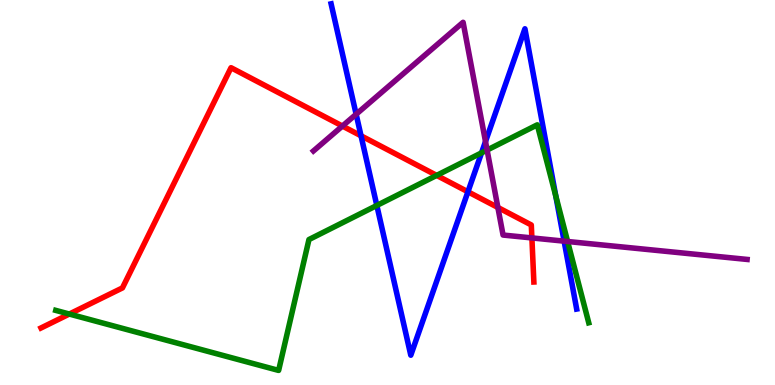[{'lines': ['blue', 'red'], 'intersections': [{'x': 4.66, 'y': 6.47}, {'x': 6.04, 'y': 5.02}]}, {'lines': ['green', 'red'], 'intersections': [{'x': 0.895, 'y': 1.84}, {'x': 5.63, 'y': 5.44}]}, {'lines': ['purple', 'red'], 'intersections': [{'x': 4.42, 'y': 6.73}, {'x': 6.42, 'y': 4.61}, {'x': 6.86, 'y': 3.82}]}, {'lines': ['blue', 'green'], 'intersections': [{'x': 4.86, 'y': 4.66}, {'x': 6.21, 'y': 6.03}, {'x': 7.17, 'y': 4.91}]}, {'lines': ['blue', 'purple'], 'intersections': [{'x': 4.6, 'y': 7.03}, {'x': 6.26, 'y': 6.32}, {'x': 7.28, 'y': 3.74}]}, {'lines': ['green', 'purple'], 'intersections': [{'x': 6.29, 'y': 6.1}, {'x': 7.32, 'y': 3.73}]}]